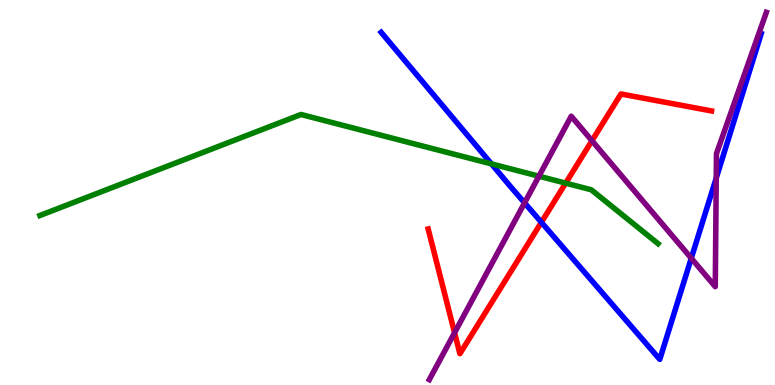[{'lines': ['blue', 'red'], 'intersections': [{'x': 6.99, 'y': 4.23}]}, {'lines': ['green', 'red'], 'intersections': [{'x': 7.3, 'y': 5.24}]}, {'lines': ['purple', 'red'], 'intersections': [{'x': 5.87, 'y': 1.36}, {'x': 7.64, 'y': 6.34}]}, {'lines': ['blue', 'green'], 'intersections': [{'x': 6.34, 'y': 5.74}]}, {'lines': ['blue', 'purple'], 'intersections': [{'x': 6.77, 'y': 4.73}, {'x': 8.92, 'y': 3.29}, {'x': 9.24, 'y': 5.38}]}, {'lines': ['green', 'purple'], 'intersections': [{'x': 6.95, 'y': 5.42}]}]